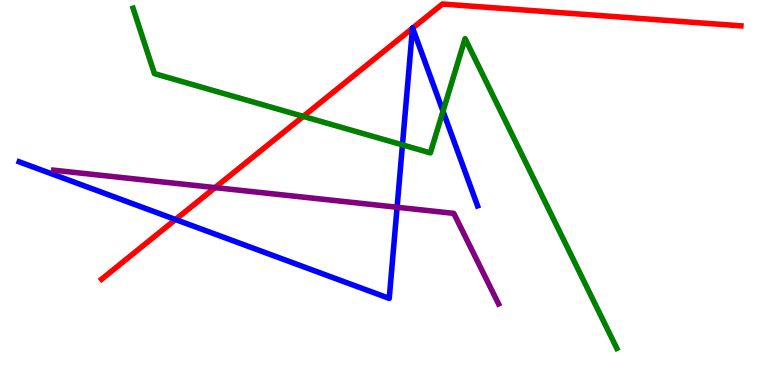[{'lines': ['blue', 'red'], 'intersections': [{'x': 2.26, 'y': 4.3}, {'x': 5.32, 'y': 9.27}, {'x': 5.32, 'y': 9.27}]}, {'lines': ['green', 'red'], 'intersections': [{'x': 3.91, 'y': 6.98}]}, {'lines': ['purple', 'red'], 'intersections': [{'x': 2.77, 'y': 5.13}]}, {'lines': ['blue', 'green'], 'intersections': [{'x': 5.19, 'y': 6.24}, {'x': 5.72, 'y': 7.11}]}, {'lines': ['blue', 'purple'], 'intersections': [{'x': 5.12, 'y': 4.62}]}, {'lines': ['green', 'purple'], 'intersections': []}]